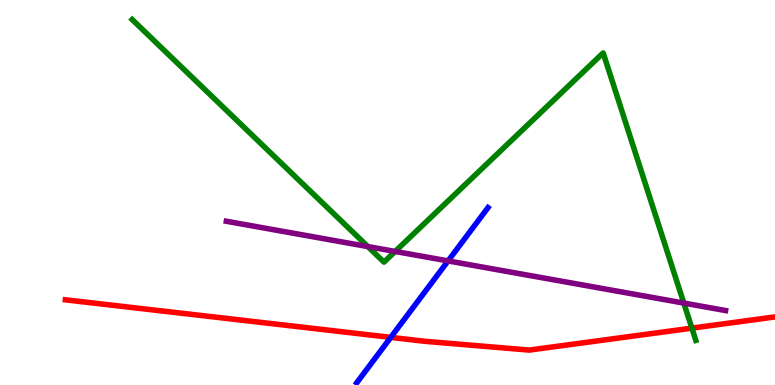[{'lines': ['blue', 'red'], 'intersections': [{'x': 5.04, 'y': 1.24}]}, {'lines': ['green', 'red'], 'intersections': [{'x': 8.93, 'y': 1.48}]}, {'lines': ['purple', 'red'], 'intersections': []}, {'lines': ['blue', 'green'], 'intersections': []}, {'lines': ['blue', 'purple'], 'intersections': [{'x': 5.78, 'y': 3.22}]}, {'lines': ['green', 'purple'], 'intersections': [{'x': 4.75, 'y': 3.6}, {'x': 5.1, 'y': 3.47}, {'x': 8.82, 'y': 2.13}]}]